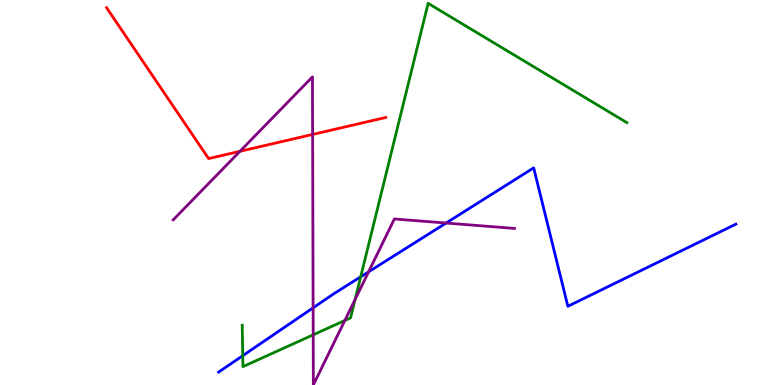[{'lines': ['blue', 'red'], 'intersections': []}, {'lines': ['green', 'red'], 'intersections': []}, {'lines': ['purple', 'red'], 'intersections': [{'x': 3.1, 'y': 6.07}, {'x': 4.03, 'y': 6.51}]}, {'lines': ['blue', 'green'], 'intersections': [{'x': 3.13, 'y': 0.761}, {'x': 4.65, 'y': 2.81}]}, {'lines': ['blue', 'purple'], 'intersections': [{'x': 4.04, 'y': 2.0}, {'x': 4.76, 'y': 2.94}, {'x': 5.76, 'y': 4.21}]}, {'lines': ['green', 'purple'], 'intersections': [{'x': 4.04, 'y': 1.3}, {'x': 4.45, 'y': 1.68}, {'x': 4.58, 'y': 2.22}]}]